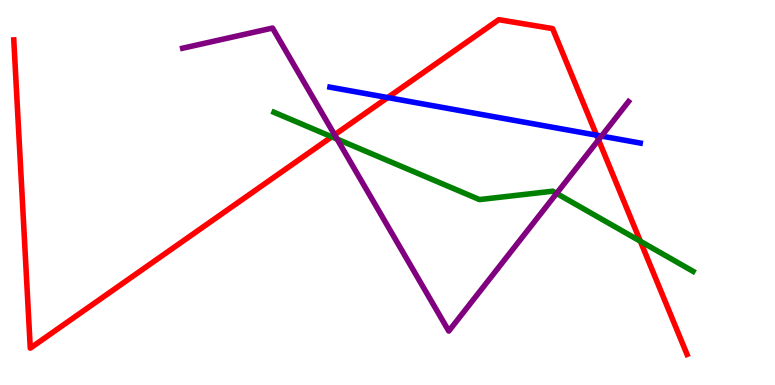[{'lines': ['blue', 'red'], 'intersections': [{'x': 5.0, 'y': 7.47}, {'x': 7.7, 'y': 6.49}]}, {'lines': ['green', 'red'], 'intersections': [{'x': 4.28, 'y': 6.45}, {'x': 8.26, 'y': 3.73}]}, {'lines': ['purple', 'red'], 'intersections': [{'x': 4.32, 'y': 6.5}, {'x': 7.72, 'y': 6.37}]}, {'lines': ['blue', 'green'], 'intersections': []}, {'lines': ['blue', 'purple'], 'intersections': [{'x': 7.76, 'y': 6.47}]}, {'lines': ['green', 'purple'], 'intersections': [{'x': 4.35, 'y': 6.39}, {'x': 7.18, 'y': 4.98}]}]